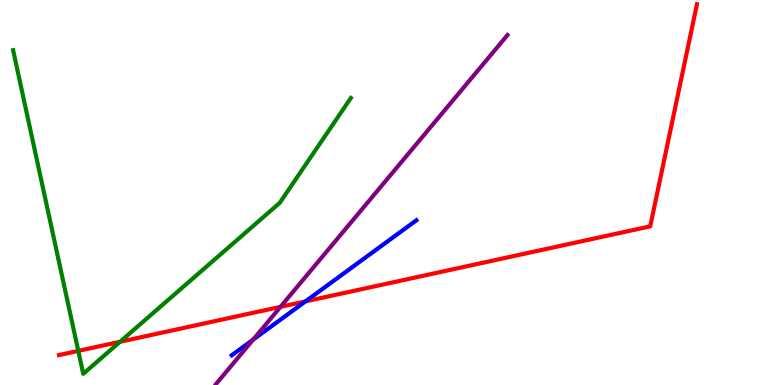[{'lines': ['blue', 'red'], 'intersections': [{'x': 3.94, 'y': 2.17}]}, {'lines': ['green', 'red'], 'intersections': [{'x': 1.01, 'y': 0.886}, {'x': 1.55, 'y': 1.12}]}, {'lines': ['purple', 'red'], 'intersections': [{'x': 3.62, 'y': 2.03}]}, {'lines': ['blue', 'green'], 'intersections': []}, {'lines': ['blue', 'purple'], 'intersections': [{'x': 3.26, 'y': 1.18}]}, {'lines': ['green', 'purple'], 'intersections': []}]